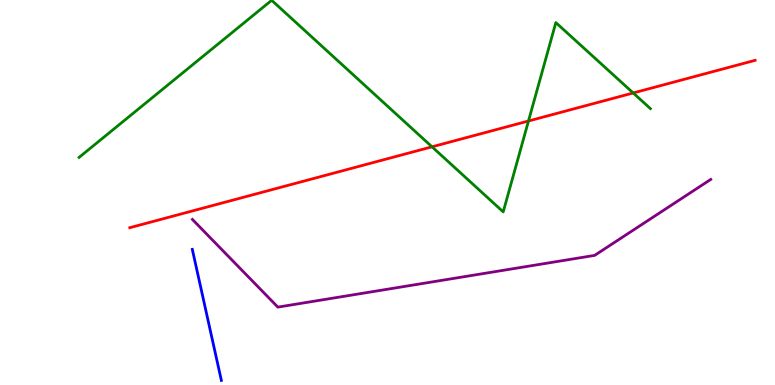[{'lines': ['blue', 'red'], 'intersections': []}, {'lines': ['green', 'red'], 'intersections': [{'x': 5.57, 'y': 6.19}, {'x': 6.82, 'y': 6.86}, {'x': 8.17, 'y': 7.59}]}, {'lines': ['purple', 'red'], 'intersections': []}, {'lines': ['blue', 'green'], 'intersections': []}, {'lines': ['blue', 'purple'], 'intersections': []}, {'lines': ['green', 'purple'], 'intersections': []}]